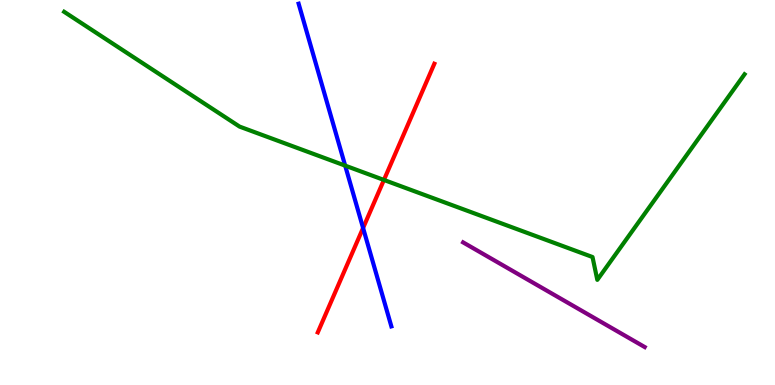[{'lines': ['blue', 'red'], 'intersections': [{'x': 4.68, 'y': 4.08}]}, {'lines': ['green', 'red'], 'intersections': [{'x': 4.95, 'y': 5.33}]}, {'lines': ['purple', 'red'], 'intersections': []}, {'lines': ['blue', 'green'], 'intersections': [{'x': 4.45, 'y': 5.7}]}, {'lines': ['blue', 'purple'], 'intersections': []}, {'lines': ['green', 'purple'], 'intersections': []}]